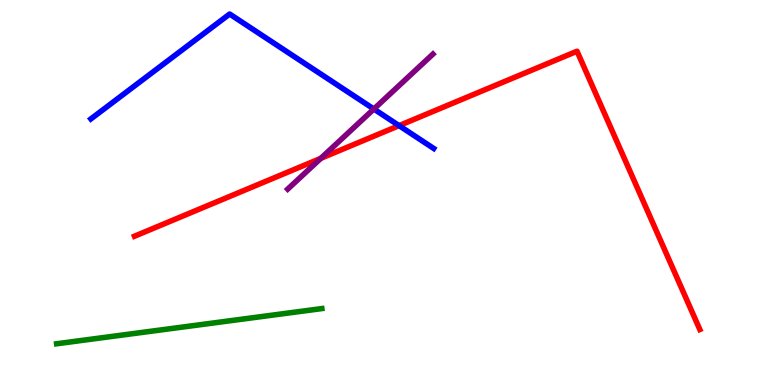[{'lines': ['blue', 'red'], 'intersections': [{'x': 5.15, 'y': 6.74}]}, {'lines': ['green', 'red'], 'intersections': []}, {'lines': ['purple', 'red'], 'intersections': [{'x': 4.14, 'y': 5.89}]}, {'lines': ['blue', 'green'], 'intersections': []}, {'lines': ['blue', 'purple'], 'intersections': [{'x': 4.82, 'y': 7.17}]}, {'lines': ['green', 'purple'], 'intersections': []}]